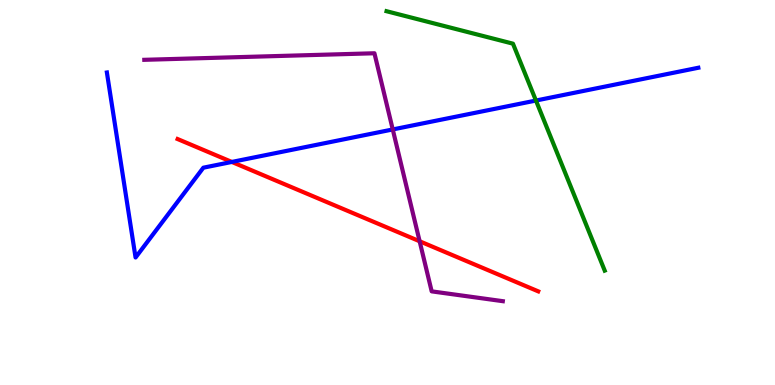[{'lines': ['blue', 'red'], 'intersections': [{'x': 2.99, 'y': 5.79}]}, {'lines': ['green', 'red'], 'intersections': []}, {'lines': ['purple', 'red'], 'intersections': [{'x': 5.41, 'y': 3.73}]}, {'lines': ['blue', 'green'], 'intersections': [{'x': 6.92, 'y': 7.39}]}, {'lines': ['blue', 'purple'], 'intersections': [{'x': 5.07, 'y': 6.64}]}, {'lines': ['green', 'purple'], 'intersections': []}]